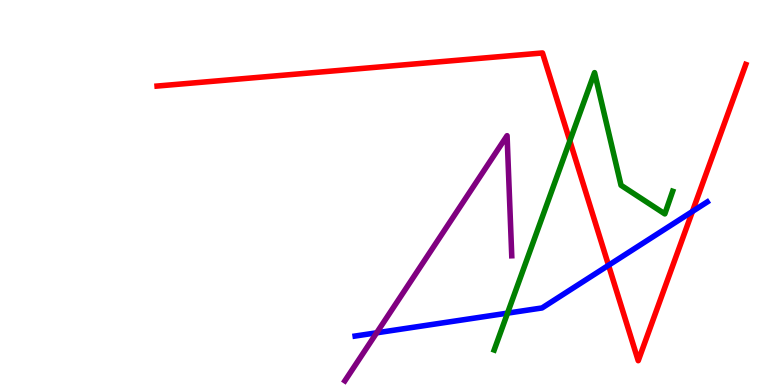[{'lines': ['blue', 'red'], 'intersections': [{'x': 7.85, 'y': 3.11}, {'x': 8.93, 'y': 4.51}]}, {'lines': ['green', 'red'], 'intersections': [{'x': 7.35, 'y': 6.34}]}, {'lines': ['purple', 'red'], 'intersections': []}, {'lines': ['blue', 'green'], 'intersections': [{'x': 6.55, 'y': 1.87}]}, {'lines': ['blue', 'purple'], 'intersections': [{'x': 4.86, 'y': 1.36}]}, {'lines': ['green', 'purple'], 'intersections': []}]